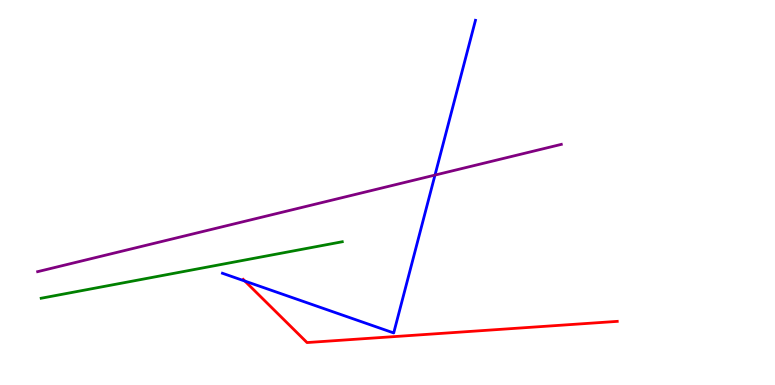[{'lines': ['blue', 'red'], 'intersections': [{'x': 3.16, 'y': 2.7}]}, {'lines': ['green', 'red'], 'intersections': []}, {'lines': ['purple', 'red'], 'intersections': []}, {'lines': ['blue', 'green'], 'intersections': []}, {'lines': ['blue', 'purple'], 'intersections': [{'x': 5.61, 'y': 5.45}]}, {'lines': ['green', 'purple'], 'intersections': []}]